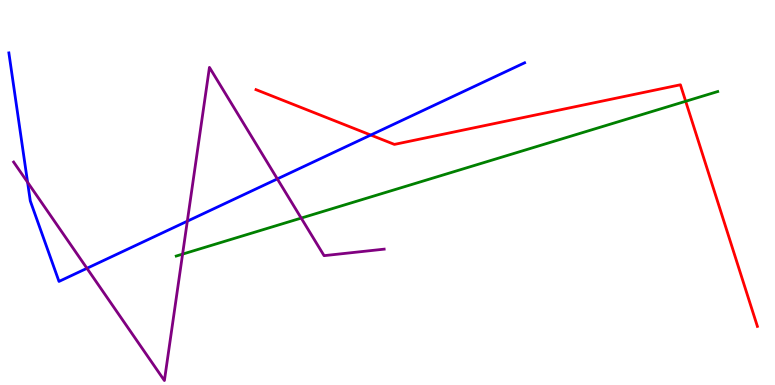[{'lines': ['blue', 'red'], 'intersections': [{'x': 4.78, 'y': 6.49}]}, {'lines': ['green', 'red'], 'intersections': [{'x': 8.85, 'y': 7.37}]}, {'lines': ['purple', 'red'], 'intersections': []}, {'lines': ['blue', 'green'], 'intersections': []}, {'lines': ['blue', 'purple'], 'intersections': [{'x': 0.356, 'y': 5.27}, {'x': 1.12, 'y': 3.03}, {'x': 2.42, 'y': 4.26}, {'x': 3.58, 'y': 5.35}]}, {'lines': ['green', 'purple'], 'intersections': [{'x': 2.36, 'y': 3.4}, {'x': 3.89, 'y': 4.34}]}]